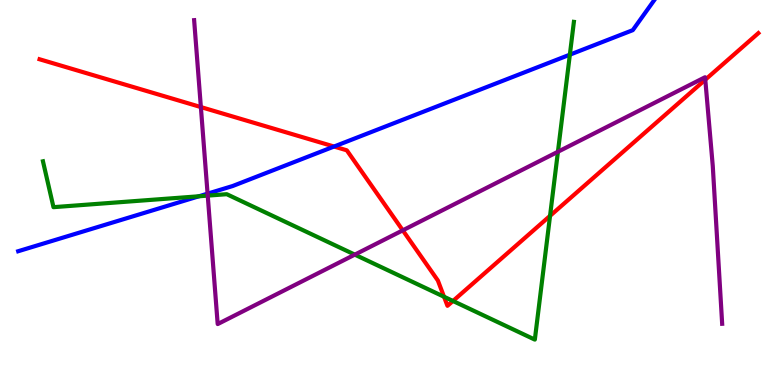[{'lines': ['blue', 'red'], 'intersections': [{'x': 4.31, 'y': 6.19}]}, {'lines': ['green', 'red'], 'intersections': [{'x': 5.73, 'y': 2.29}, {'x': 5.84, 'y': 2.18}, {'x': 7.1, 'y': 4.39}]}, {'lines': ['purple', 'red'], 'intersections': [{'x': 2.59, 'y': 7.22}, {'x': 5.2, 'y': 4.02}, {'x': 9.1, 'y': 7.93}]}, {'lines': ['blue', 'green'], 'intersections': [{'x': 2.57, 'y': 4.9}, {'x': 7.35, 'y': 8.58}]}, {'lines': ['blue', 'purple'], 'intersections': [{'x': 2.68, 'y': 4.97}]}, {'lines': ['green', 'purple'], 'intersections': [{'x': 2.68, 'y': 4.92}, {'x': 4.58, 'y': 3.39}, {'x': 7.2, 'y': 6.06}]}]